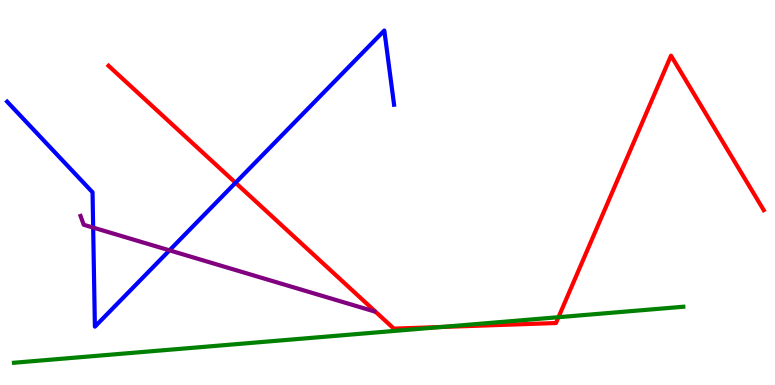[{'lines': ['blue', 'red'], 'intersections': [{'x': 3.04, 'y': 5.25}]}, {'lines': ['green', 'red'], 'intersections': [{'x': 5.7, 'y': 1.51}, {'x': 7.21, 'y': 1.76}]}, {'lines': ['purple', 'red'], 'intersections': []}, {'lines': ['blue', 'green'], 'intersections': []}, {'lines': ['blue', 'purple'], 'intersections': [{'x': 1.2, 'y': 4.09}, {'x': 2.19, 'y': 3.5}]}, {'lines': ['green', 'purple'], 'intersections': []}]